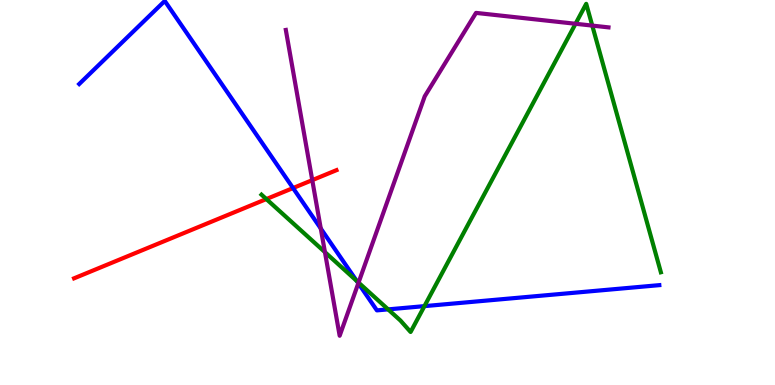[{'lines': ['blue', 'red'], 'intersections': [{'x': 3.78, 'y': 5.12}]}, {'lines': ['green', 'red'], 'intersections': [{'x': 3.44, 'y': 4.83}]}, {'lines': ['purple', 'red'], 'intersections': [{'x': 4.03, 'y': 5.32}]}, {'lines': ['blue', 'green'], 'intersections': [{'x': 4.6, 'y': 2.7}, {'x': 5.01, 'y': 1.96}, {'x': 5.48, 'y': 2.05}]}, {'lines': ['blue', 'purple'], 'intersections': [{'x': 4.14, 'y': 4.06}, {'x': 4.62, 'y': 2.64}]}, {'lines': ['green', 'purple'], 'intersections': [{'x': 4.19, 'y': 3.45}, {'x': 4.63, 'y': 2.66}, {'x': 7.43, 'y': 9.38}, {'x': 7.64, 'y': 9.34}]}]